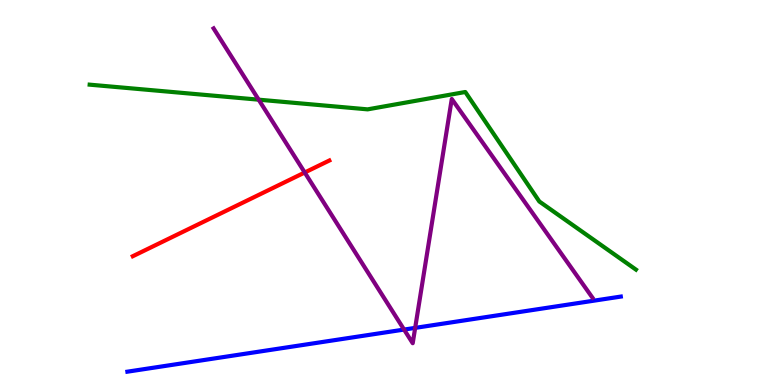[{'lines': ['blue', 'red'], 'intersections': []}, {'lines': ['green', 'red'], 'intersections': []}, {'lines': ['purple', 'red'], 'intersections': [{'x': 3.93, 'y': 5.52}]}, {'lines': ['blue', 'green'], 'intersections': []}, {'lines': ['blue', 'purple'], 'intersections': [{'x': 5.21, 'y': 1.44}, {'x': 5.36, 'y': 1.48}]}, {'lines': ['green', 'purple'], 'intersections': [{'x': 3.34, 'y': 7.41}]}]